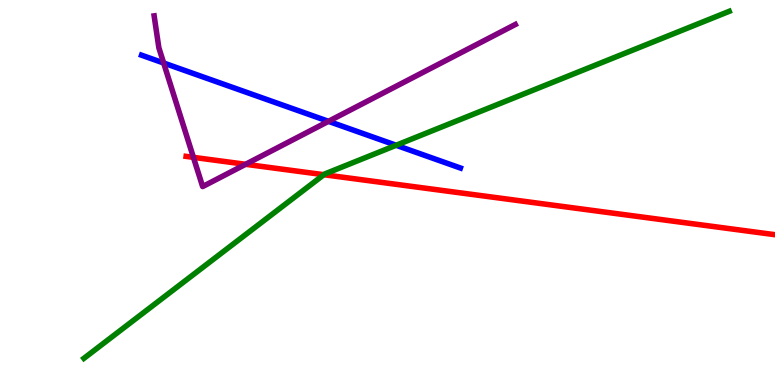[{'lines': ['blue', 'red'], 'intersections': []}, {'lines': ['green', 'red'], 'intersections': [{'x': 4.18, 'y': 5.46}]}, {'lines': ['purple', 'red'], 'intersections': [{'x': 2.5, 'y': 5.91}, {'x': 3.17, 'y': 5.73}]}, {'lines': ['blue', 'green'], 'intersections': [{'x': 5.11, 'y': 6.23}]}, {'lines': ['blue', 'purple'], 'intersections': [{'x': 2.11, 'y': 8.36}, {'x': 4.24, 'y': 6.85}]}, {'lines': ['green', 'purple'], 'intersections': []}]